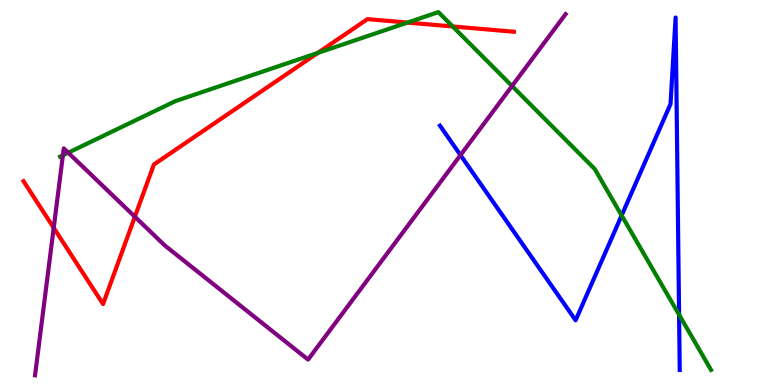[{'lines': ['blue', 'red'], 'intersections': []}, {'lines': ['green', 'red'], 'intersections': [{'x': 4.1, 'y': 8.63}, {'x': 5.26, 'y': 9.41}, {'x': 5.84, 'y': 9.31}]}, {'lines': ['purple', 'red'], 'intersections': [{'x': 0.693, 'y': 4.08}, {'x': 1.74, 'y': 4.37}]}, {'lines': ['blue', 'green'], 'intersections': [{'x': 8.02, 'y': 4.4}, {'x': 8.76, 'y': 1.83}]}, {'lines': ['blue', 'purple'], 'intersections': [{'x': 5.94, 'y': 5.97}]}, {'lines': ['green', 'purple'], 'intersections': [{'x': 0.812, 'y': 5.97}, {'x': 0.881, 'y': 6.03}, {'x': 6.61, 'y': 7.77}]}]